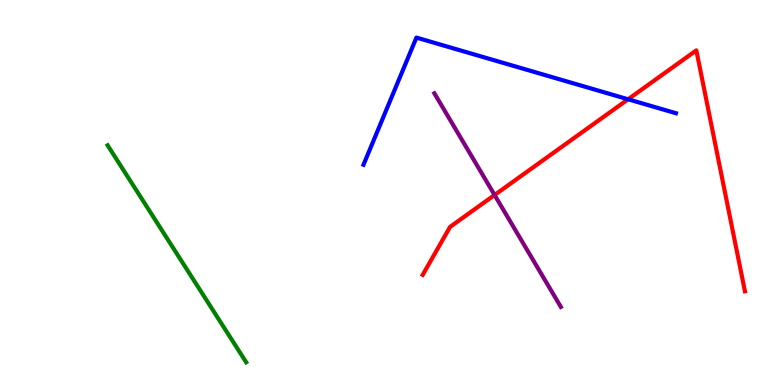[{'lines': ['blue', 'red'], 'intersections': [{'x': 8.1, 'y': 7.42}]}, {'lines': ['green', 'red'], 'intersections': []}, {'lines': ['purple', 'red'], 'intersections': [{'x': 6.38, 'y': 4.94}]}, {'lines': ['blue', 'green'], 'intersections': []}, {'lines': ['blue', 'purple'], 'intersections': []}, {'lines': ['green', 'purple'], 'intersections': []}]